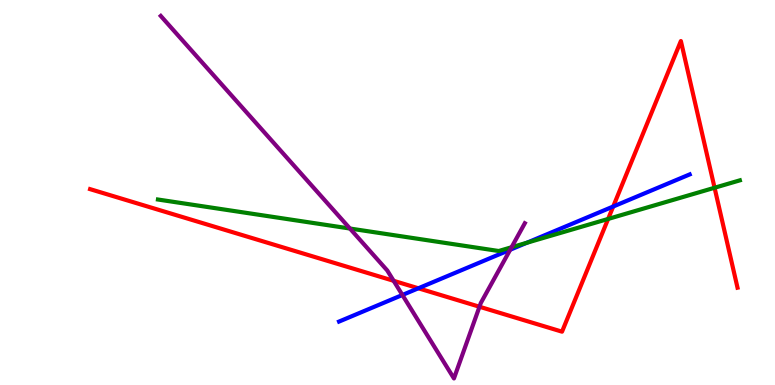[{'lines': ['blue', 'red'], 'intersections': [{'x': 5.4, 'y': 2.51}, {'x': 7.91, 'y': 4.64}]}, {'lines': ['green', 'red'], 'intersections': [{'x': 7.85, 'y': 4.31}, {'x': 9.22, 'y': 5.12}]}, {'lines': ['purple', 'red'], 'intersections': [{'x': 5.08, 'y': 2.71}, {'x': 6.19, 'y': 2.03}]}, {'lines': ['blue', 'green'], 'intersections': [{'x': 6.8, 'y': 3.69}]}, {'lines': ['blue', 'purple'], 'intersections': [{'x': 5.19, 'y': 2.34}, {'x': 6.58, 'y': 3.51}]}, {'lines': ['green', 'purple'], 'intersections': [{'x': 4.52, 'y': 4.06}, {'x': 6.6, 'y': 3.58}]}]